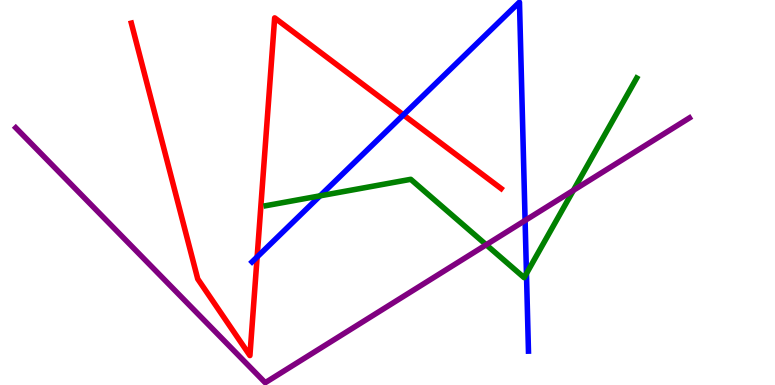[{'lines': ['blue', 'red'], 'intersections': [{'x': 3.32, 'y': 3.33}, {'x': 5.21, 'y': 7.02}]}, {'lines': ['green', 'red'], 'intersections': []}, {'lines': ['purple', 'red'], 'intersections': []}, {'lines': ['blue', 'green'], 'intersections': [{'x': 4.13, 'y': 4.91}, {'x': 6.79, 'y': 2.89}]}, {'lines': ['blue', 'purple'], 'intersections': [{'x': 6.78, 'y': 4.27}]}, {'lines': ['green', 'purple'], 'intersections': [{'x': 6.27, 'y': 3.64}, {'x': 7.4, 'y': 5.06}]}]